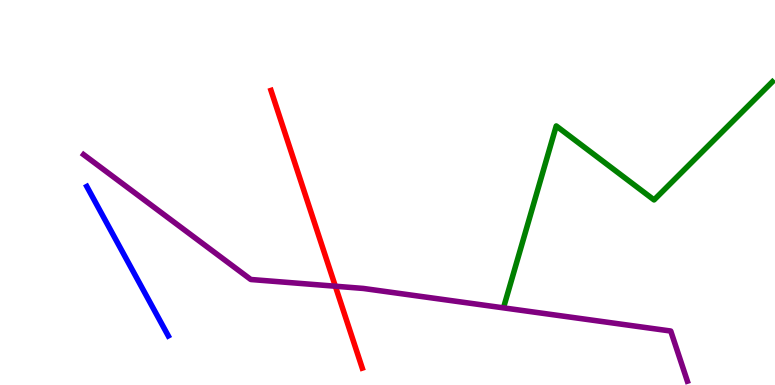[{'lines': ['blue', 'red'], 'intersections': []}, {'lines': ['green', 'red'], 'intersections': []}, {'lines': ['purple', 'red'], 'intersections': [{'x': 4.33, 'y': 2.57}]}, {'lines': ['blue', 'green'], 'intersections': []}, {'lines': ['blue', 'purple'], 'intersections': []}, {'lines': ['green', 'purple'], 'intersections': []}]